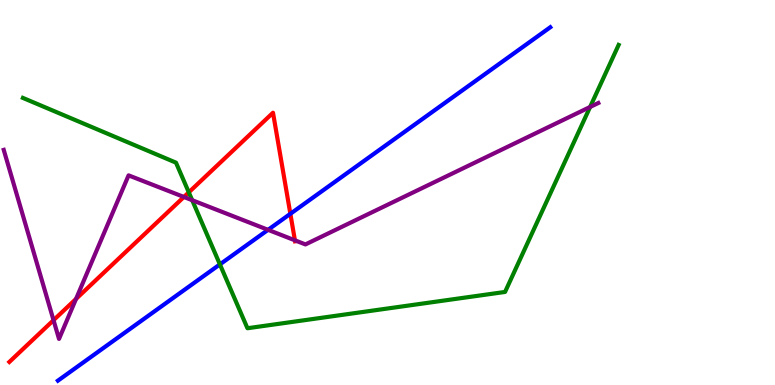[{'lines': ['blue', 'red'], 'intersections': [{'x': 3.75, 'y': 4.45}]}, {'lines': ['green', 'red'], 'intersections': [{'x': 2.44, 'y': 5.0}]}, {'lines': ['purple', 'red'], 'intersections': [{'x': 0.691, 'y': 1.68}, {'x': 0.981, 'y': 2.24}, {'x': 2.37, 'y': 4.88}, {'x': 3.81, 'y': 3.76}]}, {'lines': ['blue', 'green'], 'intersections': [{'x': 2.84, 'y': 3.13}]}, {'lines': ['blue', 'purple'], 'intersections': [{'x': 3.46, 'y': 4.03}]}, {'lines': ['green', 'purple'], 'intersections': [{'x': 2.48, 'y': 4.8}, {'x': 7.61, 'y': 7.22}]}]